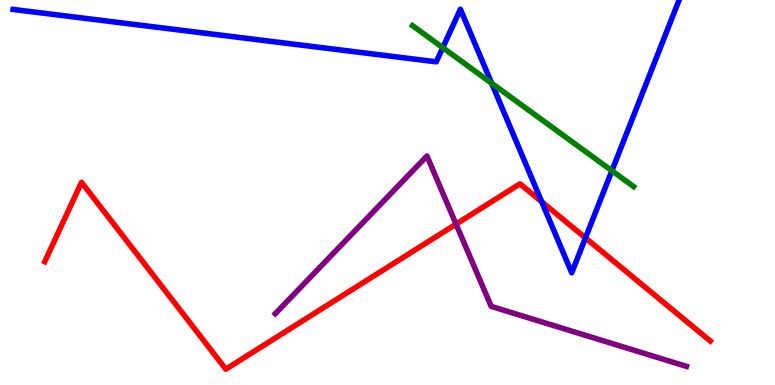[{'lines': ['blue', 'red'], 'intersections': [{'x': 6.99, 'y': 4.76}, {'x': 7.55, 'y': 3.82}]}, {'lines': ['green', 'red'], 'intersections': []}, {'lines': ['purple', 'red'], 'intersections': [{'x': 5.88, 'y': 4.18}]}, {'lines': ['blue', 'green'], 'intersections': [{'x': 5.71, 'y': 8.76}, {'x': 6.34, 'y': 7.84}, {'x': 7.9, 'y': 5.56}]}, {'lines': ['blue', 'purple'], 'intersections': []}, {'lines': ['green', 'purple'], 'intersections': []}]